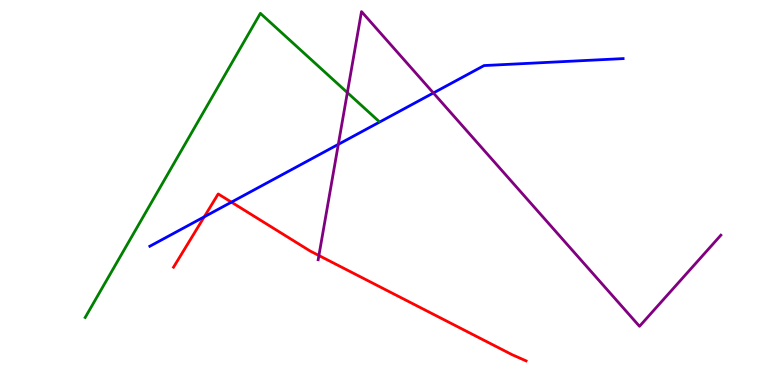[{'lines': ['blue', 'red'], 'intersections': [{'x': 2.64, 'y': 4.37}, {'x': 2.99, 'y': 4.75}]}, {'lines': ['green', 'red'], 'intersections': []}, {'lines': ['purple', 'red'], 'intersections': [{'x': 4.11, 'y': 3.36}]}, {'lines': ['blue', 'green'], 'intersections': []}, {'lines': ['blue', 'purple'], 'intersections': [{'x': 4.37, 'y': 6.25}, {'x': 5.59, 'y': 7.59}]}, {'lines': ['green', 'purple'], 'intersections': [{'x': 4.48, 'y': 7.59}]}]